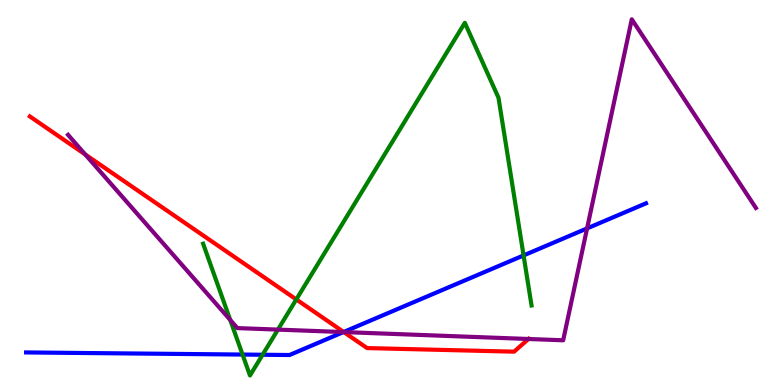[{'lines': ['blue', 'red'], 'intersections': [{'x': 4.43, 'y': 1.38}]}, {'lines': ['green', 'red'], 'intersections': [{'x': 3.82, 'y': 2.22}]}, {'lines': ['purple', 'red'], 'intersections': [{'x': 1.1, 'y': 5.99}, {'x': 4.44, 'y': 1.37}, {'x': 6.82, 'y': 1.19}]}, {'lines': ['blue', 'green'], 'intersections': [{'x': 3.13, 'y': 0.791}, {'x': 3.39, 'y': 0.786}, {'x': 6.76, 'y': 3.37}]}, {'lines': ['blue', 'purple'], 'intersections': [{'x': 4.43, 'y': 1.37}, {'x': 7.58, 'y': 4.07}]}, {'lines': ['green', 'purple'], 'intersections': [{'x': 2.97, 'y': 1.69}, {'x': 3.59, 'y': 1.44}]}]